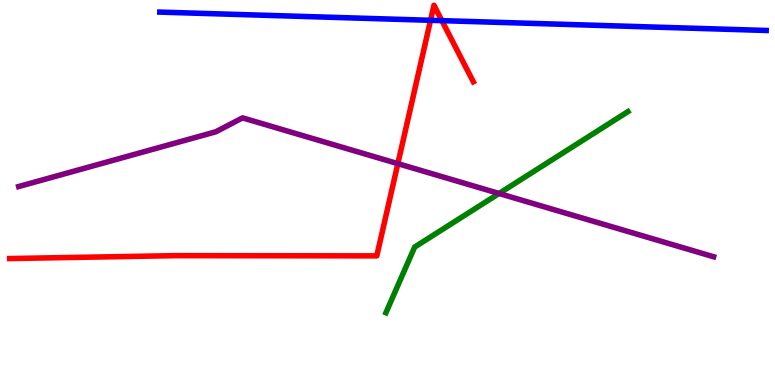[{'lines': ['blue', 'red'], 'intersections': [{'x': 5.56, 'y': 9.47}, {'x': 5.7, 'y': 9.46}]}, {'lines': ['green', 'red'], 'intersections': []}, {'lines': ['purple', 'red'], 'intersections': [{'x': 5.13, 'y': 5.75}]}, {'lines': ['blue', 'green'], 'intersections': []}, {'lines': ['blue', 'purple'], 'intersections': []}, {'lines': ['green', 'purple'], 'intersections': [{'x': 6.44, 'y': 4.97}]}]